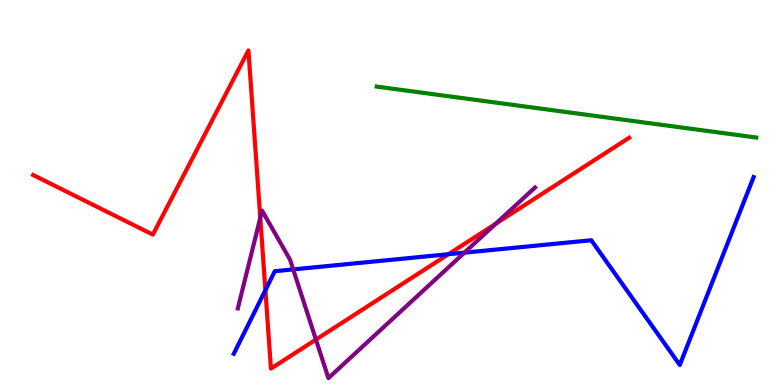[{'lines': ['blue', 'red'], 'intersections': [{'x': 3.42, 'y': 2.46}, {'x': 5.79, 'y': 3.4}]}, {'lines': ['green', 'red'], 'intersections': []}, {'lines': ['purple', 'red'], 'intersections': [{'x': 3.36, 'y': 4.34}, {'x': 4.08, 'y': 1.18}, {'x': 6.4, 'y': 4.19}]}, {'lines': ['blue', 'green'], 'intersections': []}, {'lines': ['blue', 'purple'], 'intersections': [{'x': 3.78, 'y': 3.0}, {'x': 5.99, 'y': 3.44}]}, {'lines': ['green', 'purple'], 'intersections': []}]